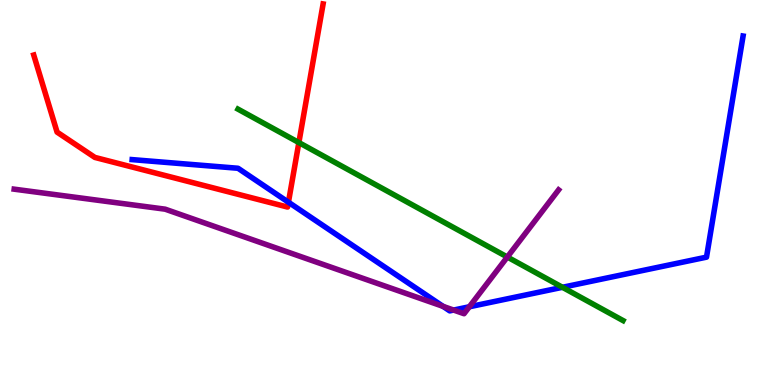[{'lines': ['blue', 'red'], 'intersections': [{'x': 3.72, 'y': 4.75}]}, {'lines': ['green', 'red'], 'intersections': [{'x': 3.86, 'y': 6.3}]}, {'lines': ['purple', 'red'], 'intersections': []}, {'lines': ['blue', 'green'], 'intersections': [{'x': 7.26, 'y': 2.54}]}, {'lines': ['blue', 'purple'], 'intersections': [{'x': 5.72, 'y': 2.04}, {'x': 5.85, 'y': 1.95}, {'x': 6.06, 'y': 2.03}]}, {'lines': ['green', 'purple'], 'intersections': [{'x': 6.55, 'y': 3.32}]}]